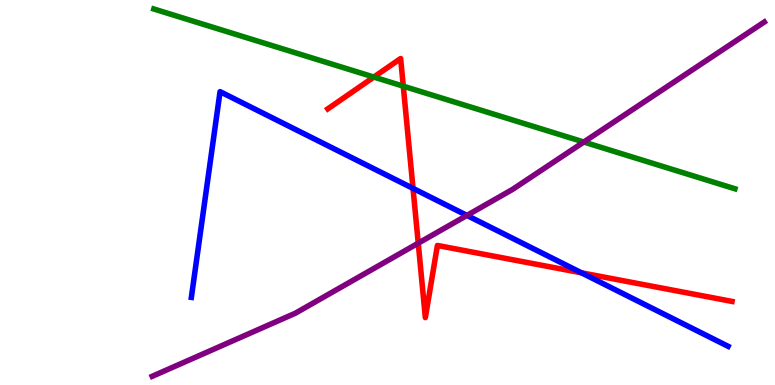[{'lines': ['blue', 'red'], 'intersections': [{'x': 5.33, 'y': 5.11}, {'x': 7.5, 'y': 2.91}]}, {'lines': ['green', 'red'], 'intersections': [{'x': 4.82, 'y': 8.0}, {'x': 5.2, 'y': 7.76}]}, {'lines': ['purple', 'red'], 'intersections': [{'x': 5.4, 'y': 3.68}]}, {'lines': ['blue', 'green'], 'intersections': []}, {'lines': ['blue', 'purple'], 'intersections': [{'x': 6.02, 'y': 4.4}]}, {'lines': ['green', 'purple'], 'intersections': [{'x': 7.53, 'y': 6.31}]}]